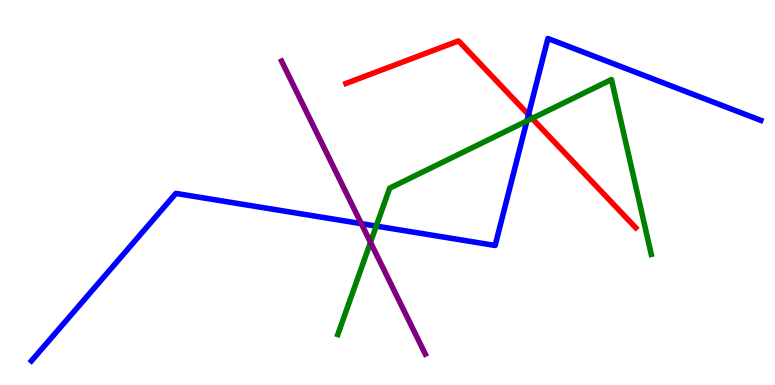[{'lines': ['blue', 'red'], 'intersections': [{'x': 6.82, 'y': 7.02}]}, {'lines': ['green', 'red'], 'intersections': [{'x': 6.87, 'y': 6.92}]}, {'lines': ['purple', 'red'], 'intersections': []}, {'lines': ['blue', 'green'], 'intersections': [{'x': 4.85, 'y': 4.13}, {'x': 6.8, 'y': 6.86}]}, {'lines': ['blue', 'purple'], 'intersections': [{'x': 4.66, 'y': 4.19}]}, {'lines': ['green', 'purple'], 'intersections': [{'x': 4.78, 'y': 3.71}]}]